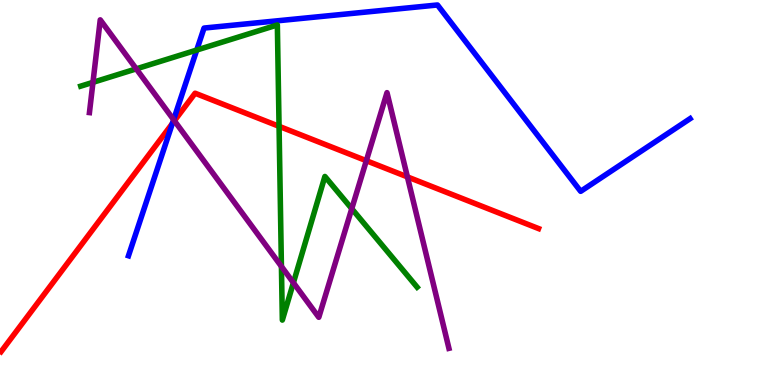[{'lines': ['blue', 'red'], 'intersections': [{'x': 2.22, 'y': 6.79}]}, {'lines': ['green', 'red'], 'intersections': [{'x': 3.6, 'y': 6.72}]}, {'lines': ['purple', 'red'], 'intersections': [{'x': 2.25, 'y': 6.86}, {'x': 4.73, 'y': 5.83}, {'x': 5.26, 'y': 5.41}]}, {'lines': ['blue', 'green'], 'intersections': [{'x': 2.54, 'y': 8.7}]}, {'lines': ['blue', 'purple'], 'intersections': [{'x': 2.24, 'y': 6.89}]}, {'lines': ['green', 'purple'], 'intersections': [{'x': 1.2, 'y': 7.86}, {'x': 1.76, 'y': 8.21}, {'x': 3.63, 'y': 3.08}, {'x': 3.79, 'y': 2.66}, {'x': 4.54, 'y': 4.58}]}]